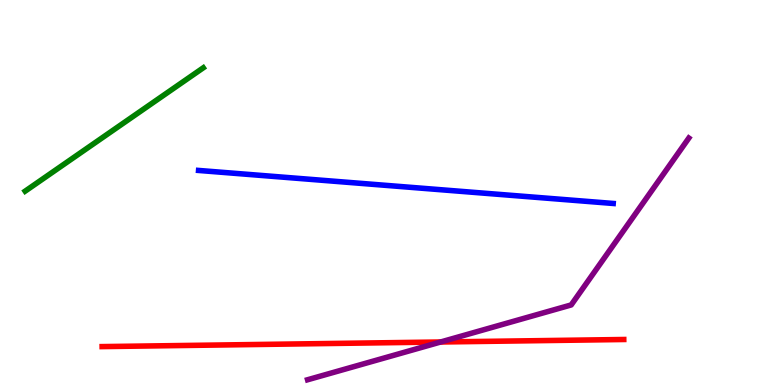[{'lines': ['blue', 'red'], 'intersections': []}, {'lines': ['green', 'red'], 'intersections': []}, {'lines': ['purple', 'red'], 'intersections': [{'x': 5.69, 'y': 1.12}]}, {'lines': ['blue', 'green'], 'intersections': []}, {'lines': ['blue', 'purple'], 'intersections': []}, {'lines': ['green', 'purple'], 'intersections': []}]